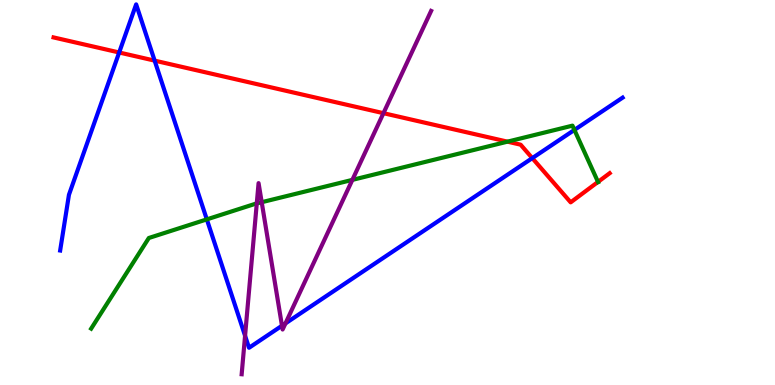[{'lines': ['blue', 'red'], 'intersections': [{'x': 1.54, 'y': 8.64}, {'x': 2.0, 'y': 8.43}, {'x': 6.87, 'y': 5.89}]}, {'lines': ['green', 'red'], 'intersections': [{'x': 6.55, 'y': 6.32}, {'x': 7.72, 'y': 5.27}]}, {'lines': ['purple', 'red'], 'intersections': [{'x': 4.95, 'y': 7.06}]}, {'lines': ['blue', 'green'], 'intersections': [{'x': 2.67, 'y': 4.3}, {'x': 7.41, 'y': 6.63}]}, {'lines': ['blue', 'purple'], 'intersections': [{'x': 3.16, 'y': 1.28}, {'x': 3.64, 'y': 1.54}, {'x': 3.68, 'y': 1.6}]}, {'lines': ['green', 'purple'], 'intersections': [{'x': 3.31, 'y': 4.72}, {'x': 3.38, 'y': 4.75}, {'x': 4.55, 'y': 5.33}]}]